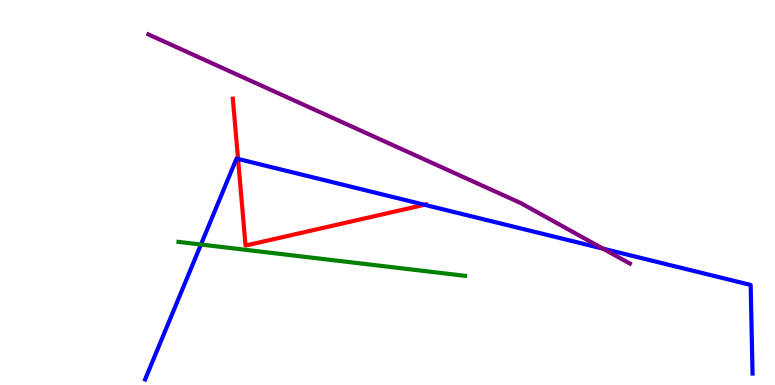[{'lines': ['blue', 'red'], 'intersections': [{'x': 3.07, 'y': 5.87}, {'x': 5.48, 'y': 4.68}]}, {'lines': ['green', 'red'], 'intersections': []}, {'lines': ['purple', 'red'], 'intersections': []}, {'lines': ['blue', 'green'], 'intersections': [{'x': 2.59, 'y': 3.65}]}, {'lines': ['blue', 'purple'], 'intersections': [{'x': 7.78, 'y': 3.54}]}, {'lines': ['green', 'purple'], 'intersections': []}]